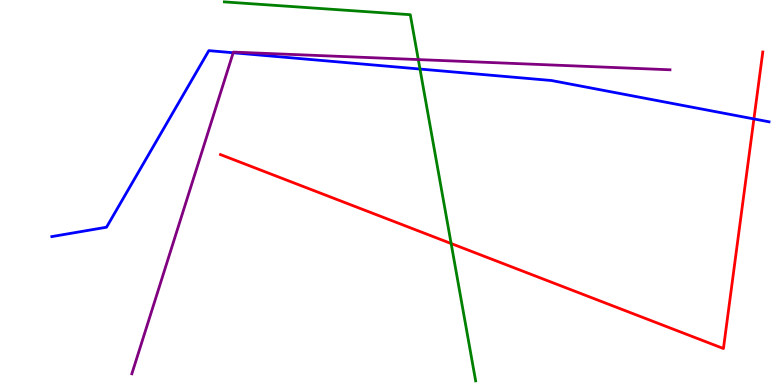[{'lines': ['blue', 'red'], 'intersections': [{'x': 9.73, 'y': 6.91}]}, {'lines': ['green', 'red'], 'intersections': [{'x': 5.82, 'y': 3.67}]}, {'lines': ['purple', 'red'], 'intersections': []}, {'lines': ['blue', 'green'], 'intersections': [{'x': 5.42, 'y': 8.21}]}, {'lines': ['blue', 'purple'], 'intersections': [{'x': 3.01, 'y': 8.63}]}, {'lines': ['green', 'purple'], 'intersections': [{'x': 5.4, 'y': 8.45}]}]